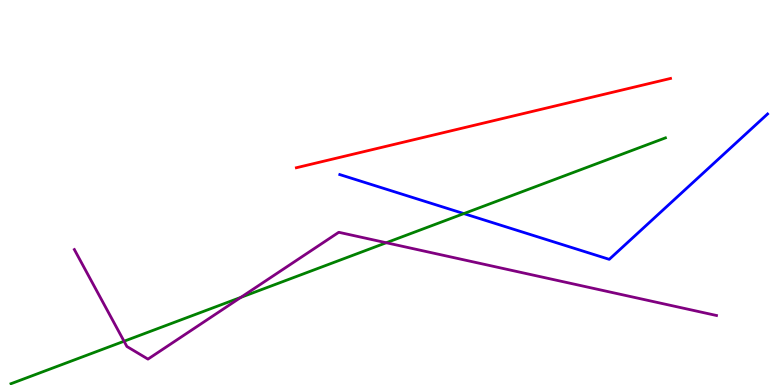[{'lines': ['blue', 'red'], 'intersections': []}, {'lines': ['green', 'red'], 'intersections': []}, {'lines': ['purple', 'red'], 'intersections': []}, {'lines': ['blue', 'green'], 'intersections': [{'x': 5.99, 'y': 4.45}]}, {'lines': ['blue', 'purple'], 'intersections': []}, {'lines': ['green', 'purple'], 'intersections': [{'x': 1.6, 'y': 1.14}, {'x': 3.11, 'y': 2.28}, {'x': 4.98, 'y': 3.7}]}]